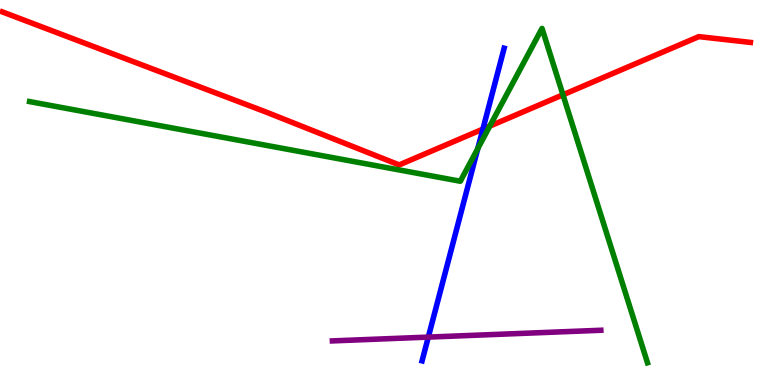[{'lines': ['blue', 'red'], 'intersections': [{'x': 6.23, 'y': 6.65}]}, {'lines': ['green', 'red'], 'intersections': [{'x': 6.32, 'y': 6.72}, {'x': 7.26, 'y': 7.54}]}, {'lines': ['purple', 'red'], 'intersections': []}, {'lines': ['blue', 'green'], 'intersections': [{'x': 6.17, 'y': 6.14}]}, {'lines': ['blue', 'purple'], 'intersections': [{'x': 5.53, 'y': 1.24}]}, {'lines': ['green', 'purple'], 'intersections': []}]